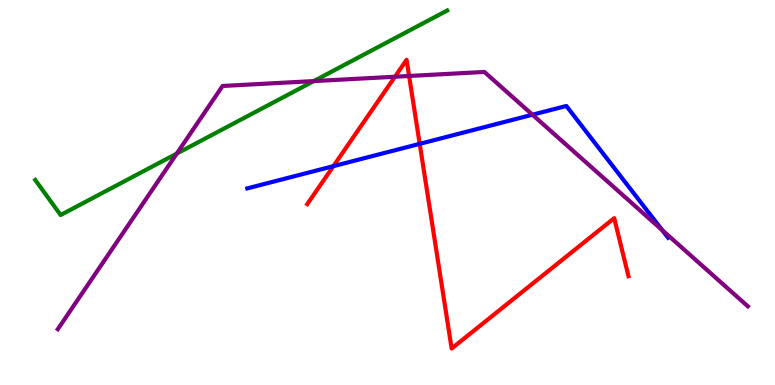[{'lines': ['blue', 'red'], 'intersections': [{'x': 4.3, 'y': 5.68}, {'x': 5.42, 'y': 6.26}]}, {'lines': ['green', 'red'], 'intersections': []}, {'lines': ['purple', 'red'], 'intersections': [{'x': 5.1, 'y': 8.01}, {'x': 5.28, 'y': 8.03}]}, {'lines': ['blue', 'green'], 'intersections': []}, {'lines': ['blue', 'purple'], 'intersections': [{'x': 6.87, 'y': 7.02}, {'x': 8.54, 'y': 4.02}]}, {'lines': ['green', 'purple'], 'intersections': [{'x': 2.28, 'y': 6.01}, {'x': 4.05, 'y': 7.89}]}]